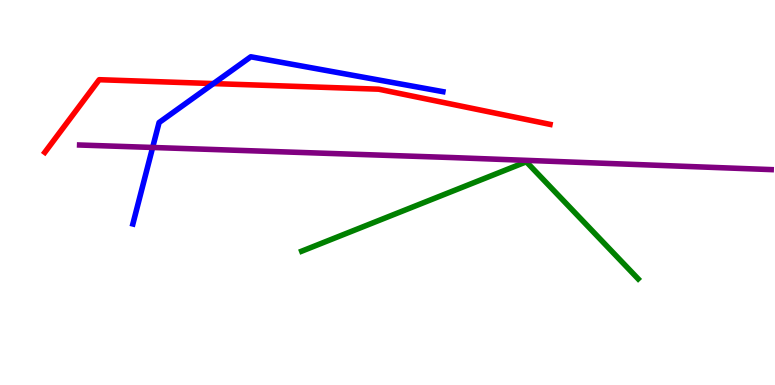[{'lines': ['blue', 'red'], 'intersections': [{'x': 2.75, 'y': 7.83}]}, {'lines': ['green', 'red'], 'intersections': []}, {'lines': ['purple', 'red'], 'intersections': []}, {'lines': ['blue', 'green'], 'intersections': []}, {'lines': ['blue', 'purple'], 'intersections': [{'x': 1.97, 'y': 6.17}]}, {'lines': ['green', 'purple'], 'intersections': []}]